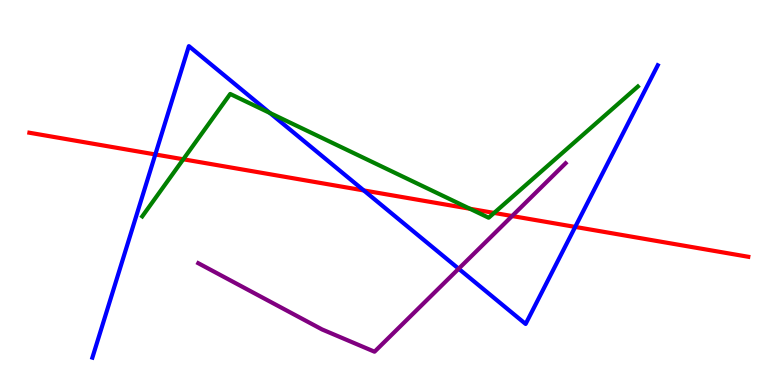[{'lines': ['blue', 'red'], 'intersections': [{'x': 2.0, 'y': 5.99}, {'x': 4.69, 'y': 5.05}, {'x': 7.42, 'y': 4.11}]}, {'lines': ['green', 'red'], 'intersections': [{'x': 2.36, 'y': 5.86}, {'x': 6.06, 'y': 4.58}, {'x': 6.38, 'y': 4.47}]}, {'lines': ['purple', 'red'], 'intersections': [{'x': 6.61, 'y': 4.39}]}, {'lines': ['blue', 'green'], 'intersections': [{'x': 3.48, 'y': 7.07}]}, {'lines': ['blue', 'purple'], 'intersections': [{'x': 5.92, 'y': 3.02}]}, {'lines': ['green', 'purple'], 'intersections': []}]